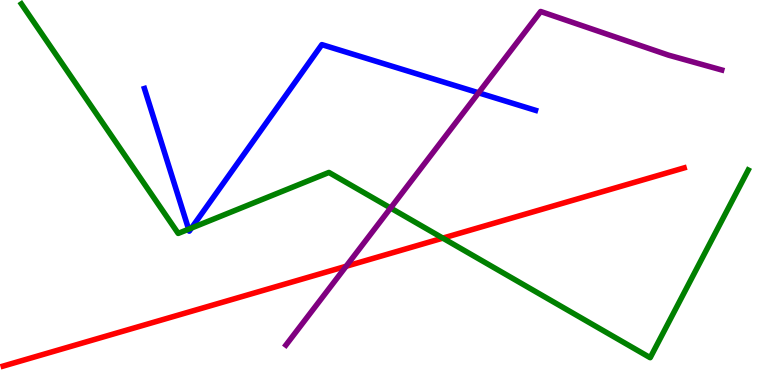[{'lines': ['blue', 'red'], 'intersections': []}, {'lines': ['green', 'red'], 'intersections': [{'x': 5.71, 'y': 3.81}]}, {'lines': ['purple', 'red'], 'intersections': [{'x': 4.47, 'y': 3.08}]}, {'lines': ['blue', 'green'], 'intersections': [{'x': 2.43, 'y': 4.05}, {'x': 2.47, 'y': 4.08}]}, {'lines': ['blue', 'purple'], 'intersections': [{'x': 6.18, 'y': 7.59}]}, {'lines': ['green', 'purple'], 'intersections': [{'x': 5.04, 'y': 4.6}]}]